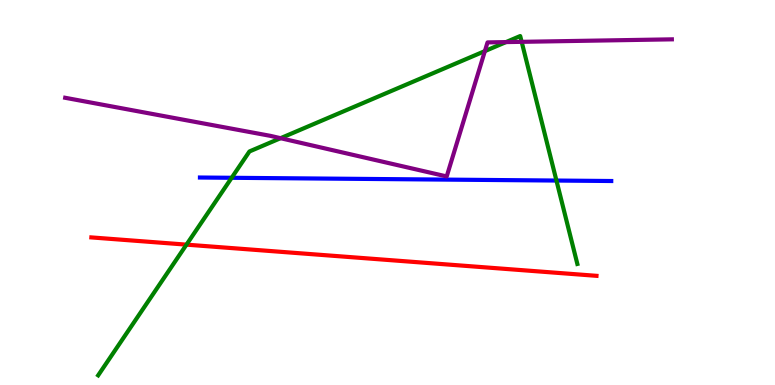[{'lines': ['blue', 'red'], 'intersections': []}, {'lines': ['green', 'red'], 'intersections': [{'x': 2.41, 'y': 3.65}]}, {'lines': ['purple', 'red'], 'intersections': []}, {'lines': ['blue', 'green'], 'intersections': [{'x': 2.99, 'y': 5.38}, {'x': 7.18, 'y': 5.31}]}, {'lines': ['blue', 'purple'], 'intersections': []}, {'lines': ['green', 'purple'], 'intersections': [{'x': 3.62, 'y': 6.41}, {'x': 6.26, 'y': 8.67}, {'x': 6.53, 'y': 8.91}, {'x': 6.73, 'y': 8.91}]}]